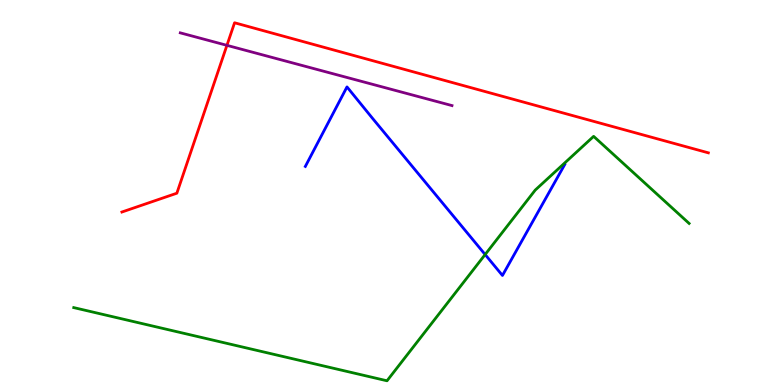[{'lines': ['blue', 'red'], 'intersections': []}, {'lines': ['green', 'red'], 'intersections': []}, {'lines': ['purple', 'red'], 'intersections': [{'x': 2.93, 'y': 8.82}]}, {'lines': ['blue', 'green'], 'intersections': [{'x': 6.26, 'y': 3.39}]}, {'lines': ['blue', 'purple'], 'intersections': []}, {'lines': ['green', 'purple'], 'intersections': []}]